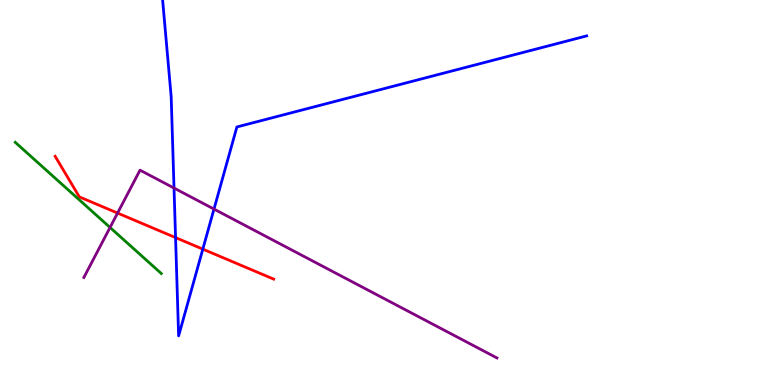[{'lines': ['blue', 'red'], 'intersections': [{'x': 2.27, 'y': 3.83}, {'x': 2.62, 'y': 3.53}]}, {'lines': ['green', 'red'], 'intersections': []}, {'lines': ['purple', 'red'], 'intersections': [{'x': 1.52, 'y': 4.47}]}, {'lines': ['blue', 'green'], 'intersections': []}, {'lines': ['blue', 'purple'], 'intersections': [{'x': 2.25, 'y': 5.12}, {'x': 2.76, 'y': 4.57}]}, {'lines': ['green', 'purple'], 'intersections': [{'x': 1.42, 'y': 4.09}]}]